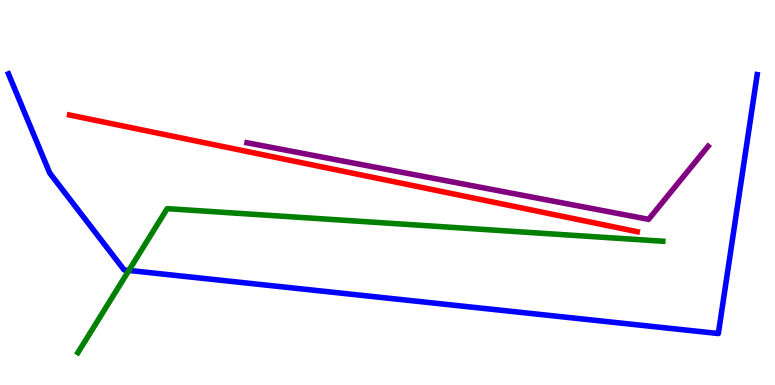[{'lines': ['blue', 'red'], 'intersections': []}, {'lines': ['green', 'red'], 'intersections': []}, {'lines': ['purple', 'red'], 'intersections': []}, {'lines': ['blue', 'green'], 'intersections': [{'x': 1.66, 'y': 2.98}]}, {'lines': ['blue', 'purple'], 'intersections': []}, {'lines': ['green', 'purple'], 'intersections': []}]